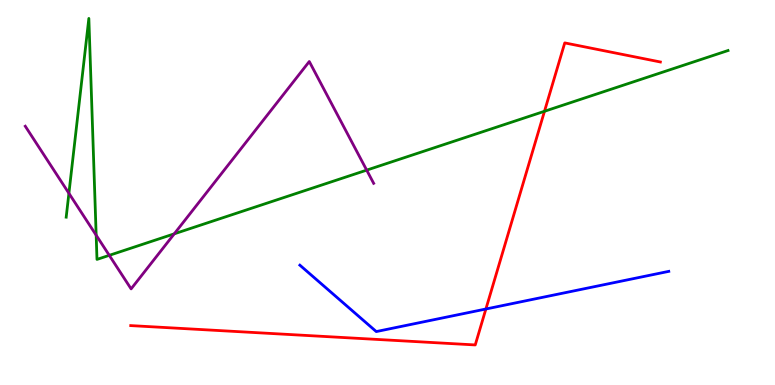[{'lines': ['blue', 'red'], 'intersections': [{'x': 6.27, 'y': 1.97}]}, {'lines': ['green', 'red'], 'intersections': [{'x': 7.03, 'y': 7.11}]}, {'lines': ['purple', 'red'], 'intersections': []}, {'lines': ['blue', 'green'], 'intersections': []}, {'lines': ['blue', 'purple'], 'intersections': []}, {'lines': ['green', 'purple'], 'intersections': [{'x': 0.889, 'y': 4.98}, {'x': 1.24, 'y': 3.89}, {'x': 1.41, 'y': 3.37}, {'x': 2.25, 'y': 3.93}, {'x': 4.73, 'y': 5.58}]}]